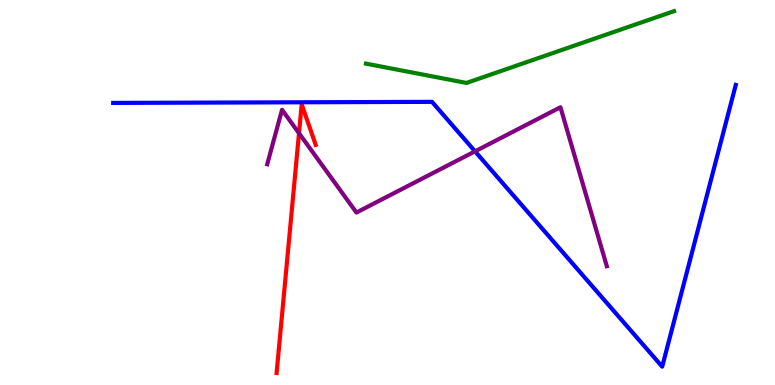[{'lines': ['blue', 'red'], 'intersections': []}, {'lines': ['green', 'red'], 'intersections': []}, {'lines': ['purple', 'red'], 'intersections': [{'x': 3.86, 'y': 6.54}]}, {'lines': ['blue', 'green'], 'intersections': []}, {'lines': ['blue', 'purple'], 'intersections': [{'x': 6.13, 'y': 6.07}]}, {'lines': ['green', 'purple'], 'intersections': []}]